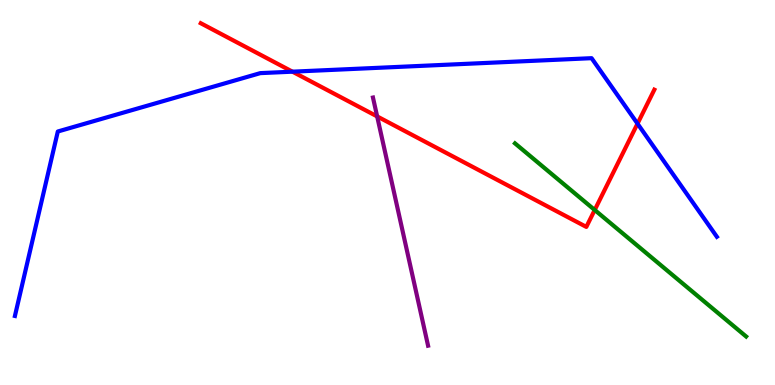[{'lines': ['blue', 'red'], 'intersections': [{'x': 3.77, 'y': 8.14}, {'x': 8.23, 'y': 6.79}]}, {'lines': ['green', 'red'], 'intersections': [{'x': 7.67, 'y': 4.55}]}, {'lines': ['purple', 'red'], 'intersections': [{'x': 4.87, 'y': 6.98}]}, {'lines': ['blue', 'green'], 'intersections': []}, {'lines': ['blue', 'purple'], 'intersections': []}, {'lines': ['green', 'purple'], 'intersections': []}]